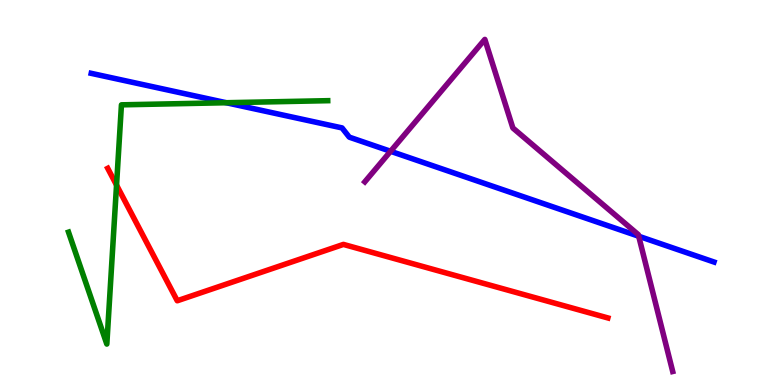[{'lines': ['blue', 'red'], 'intersections': []}, {'lines': ['green', 'red'], 'intersections': [{'x': 1.5, 'y': 5.19}]}, {'lines': ['purple', 'red'], 'intersections': []}, {'lines': ['blue', 'green'], 'intersections': [{'x': 2.92, 'y': 7.33}]}, {'lines': ['blue', 'purple'], 'intersections': [{'x': 5.04, 'y': 6.07}, {'x': 8.24, 'y': 3.86}]}, {'lines': ['green', 'purple'], 'intersections': []}]